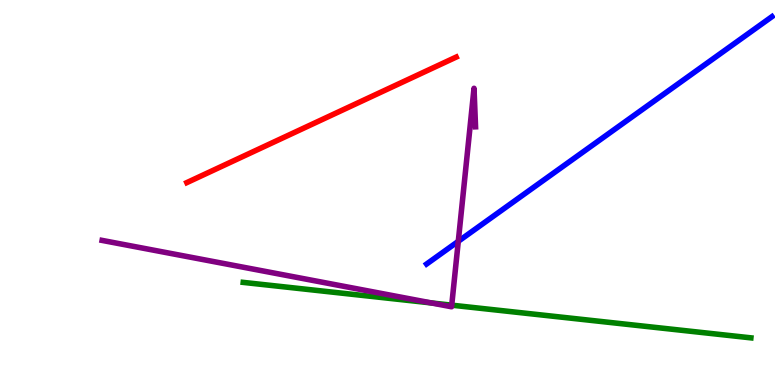[{'lines': ['blue', 'red'], 'intersections': []}, {'lines': ['green', 'red'], 'intersections': []}, {'lines': ['purple', 'red'], 'intersections': []}, {'lines': ['blue', 'green'], 'intersections': []}, {'lines': ['blue', 'purple'], 'intersections': [{'x': 5.91, 'y': 3.73}]}, {'lines': ['green', 'purple'], 'intersections': [{'x': 5.57, 'y': 2.13}, {'x': 5.83, 'y': 2.07}]}]